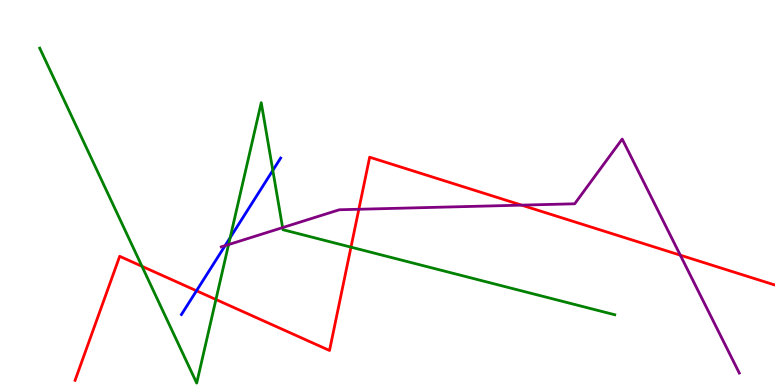[{'lines': ['blue', 'red'], 'intersections': [{'x': 2.54, 'y': 2.45}]}, {'lines': ['green', 'red'], 'intersections': [{'x': 1.83, 'y': 3.08}, {'x': 2.79, 'y': 2.22}, {'x': 4.53, 'y': 3.58}]}, {'lines': ['purple', 'red'], 'intersections': [{'x': 4.63, 'y': 4.56}, {'x': 6.73, 'y': 4.67}, {'x': 8.78, 'y': 3.37}]}, {'lines': ['blue', 'green'], 'intersections': [{'x': 2.97, 'y': 3.83}, {'x': 3.52, 'y': 5.57}]}, {'lines': ['blue', 'purple'], 'intersections': [{'x': 2.9, 'y': 3.62}]}, {'lines': ['green', 'purple'], 'intersections': [{'x': 2.95, 'y': 3.65}, {'x': 3.65, 'y': 4.09}]}]